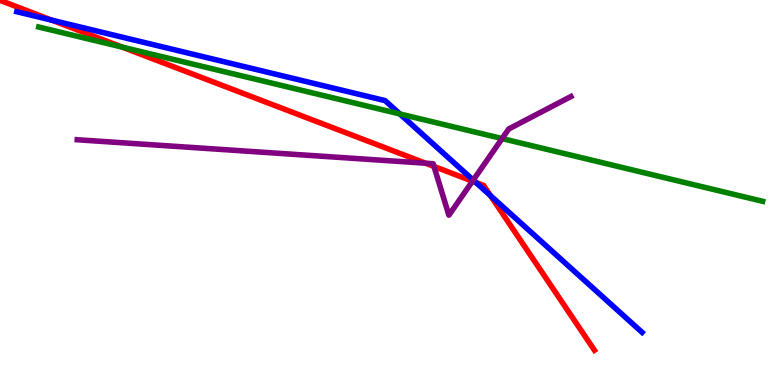[{'lines': ['blue', 'red'], 'intersections': [{'x': 0.669, 'y': 9.48}, {'x': 6.14, 'y': 5.26}, {'x': 6.33, 'y': 4.92}]}, {'lines': ['green', 'red'], 'intersections': [{'x': 1.58, 'y': 8.78}]}, {'lines': ['purple', 'red'], 'intersections': [{'x': 5.49, 'y': 5.76}, {'x': 5.6, 'y': 5.68}, {'x': 6.1, 'y': 5.29}]}, {'lines': ['blue', 'green'], 'intersections': [{'x': 5.16, 'y': 7.04}]}, {'lines': ['blue', 'purple'], 'intersections': [{'x': 6.11, 'y': 5.32}]}, {'lines': ['green', 'purple'], 'intersections': [{'x': 6.48, 'y': 6.4}]}]